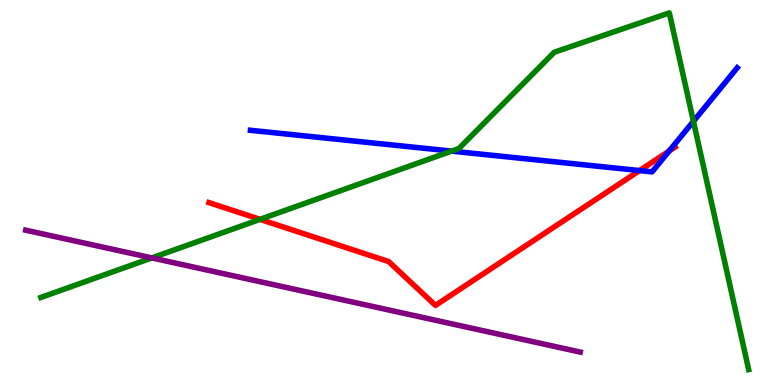[{'lines': ['blue', 'red'], 'intersections': [{'x': 8.25, 'y': 5.57}, {'x': 8.63, 'y': 6.08}]}, {'lines': ['green', 'red'], 'intersections': [{'x': 3.36, 'y': 4.3}]}, {'lines': ['purple', 'red'], 'intersections': []}, {'lines': ['blue', 'green'], 'intersections': [{'x': 5.83, 'y': 6.08}, {'x': 8.95, 'y': 6.85}]}, {'lines': ['blue', 'purple'], 'intersections': []}, {'lines': ['green', 'purple'], 'intersections': [{'x': 1.96, 'y': 3.3}]}]